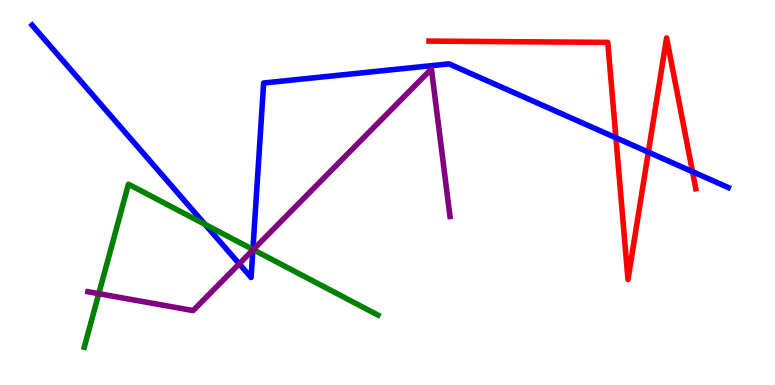[{'lines': ['blue', 'red'], 'intersections': [{'x': 7.95, 'y': 6.42}, {'x': 8.37, 'y': 6.05}, {'x': 8.94, 'y': 5.54}]}, {'lines': ['green', 'red'], 'intersections': []}, {'lines': ['purple', 'red'], 'intersections': []}, {'lines': ['blue', 'green'], 'intersections': [{'x': 2.65, 'y': 4.17}, {'x': 3.26, 'y': 3.52}]}, {'lines': ['blue', 'purple'], 'intersections': [{'x': 3.09, 'y': 3.15}, {'x': 3.26, 'y': 3.51}]}, {'lines': ['green', 'purple'], 'intersections': [{'x': 1.27, 'y': 2.37}, {'x': 3.27, 'y': 3.52}]}]